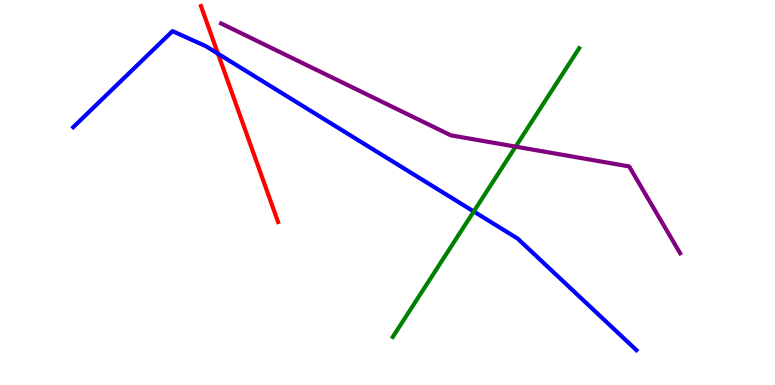[{'lines': ['blue', 'red'], 'intersections': [{'x': 2.81, 'y': 8.61}]}, {'lines': ['green', 'red'], 'intersections': []}, {'lines': ['purple', 'red'], 'intersections': []}, {'lines': ['blue', 'green'], 'intersections': [{'x': 6.11, 'y': 4.51}]}, {'lines': ['blue', 'purple'], 'intersections': []}, {'lines': ['green', 'purple'], 'intersections': [{'x': 6.65, 'y': 6.19}]}]